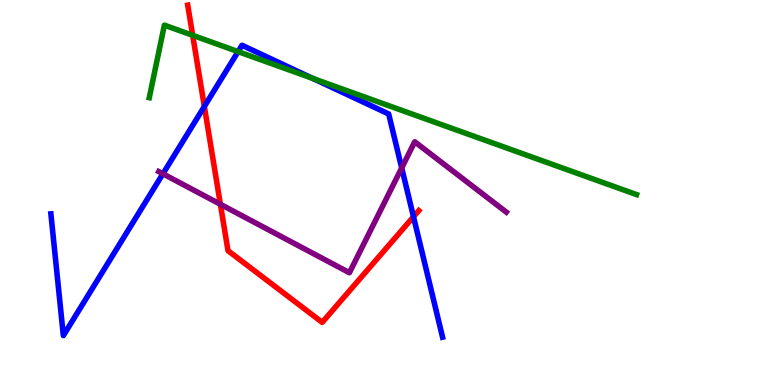[{'lines': ['blue', 'red'], 'intersections': [{'x': 2.64, 'y': 7.23}, {'x': 5.34, 'y': 4.37}]}, {'lines': ['green', 'red'], 'intersections': [{'x': 2.49, 'y': 9.08}]}, {'lines': ['purple', 'red'], 'intersections': [{'x': 2.84, 'y': 4.69}]}, {'lines': ['blue', 'green'], 'intersections': [{'x': 3.07, 'y': 8.66}, {'x': 4.04, 'y': 7.96}]}, {'lines': ['blue', 'purple'], 'intersections': [{'x': 2.1, 'y': 5.49}, {'x': 5.18, 'y': 5.64}]}, {'lines': ['green', 'purple'], 'intersections': []}]